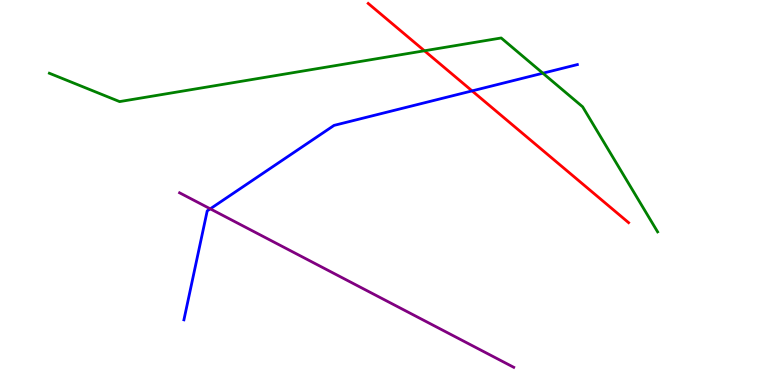[{'lines': ['blue', 'red'], 'intersections': [{'x': 6.09, 'y': 7.64}]}, {'lines': ['green', 'red'], 'intersections': [{'x': 5.48, 'y': 8.68}]}, {'lines': ['purple', 'red'], 'intersections': []}, {'lines': ['blue', 'green'], 'intersections': [{'x': 7.0, 'y': 8.1}]}, {'lines': ['blue', 'purple'], 'intersections': [{'x': 2.71, 'y': 4.58}]}, {'lines': ['green', 'purple'], 'intersections': []}]